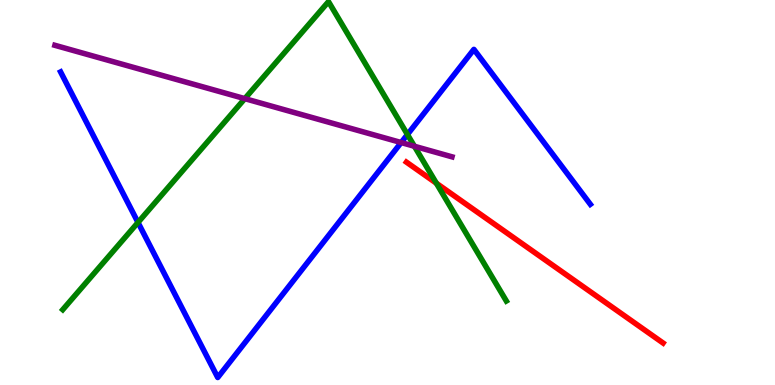[{'lines': ['blue', 'red'], 'intersections': []}, {'lines': ['green', 'red'], 'intersections': [{'x': 5.63, 'y': 5.24}]}, {'lines': ['purple', 'red'], 'intersections': []}, {'lines': ['blue', 'green'], 'intersections': [{'x': 1.78, 'y': 4.22}, {'x': 5.26, 'y': 6.51}]}, {'lines': ['blue', 'purple'], 'intersections': [{'x': 5.18, 'y': 6.3}]}, {'lines': ['green', 'purple'], 'intersections': [{'x': 3.16, 'y': 7.44}, {'x': 5.35, 'y': 6.2}]}]